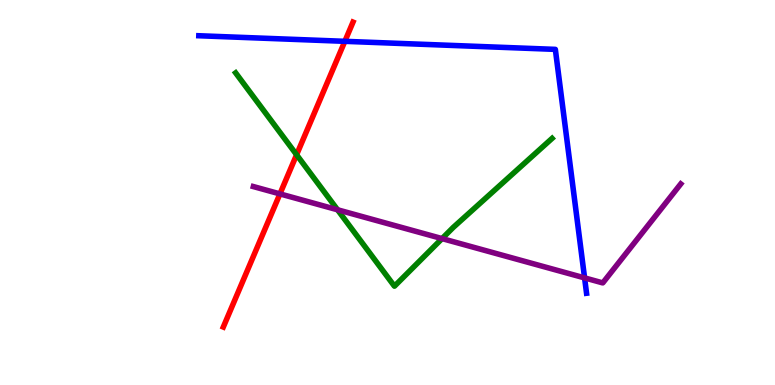[{'lines': ['blue', 'red'], 'intersections': [{'x': 4.45, 'y': 8.93}]}, {'lines': ['green', 'red'], 'intersections': [{'x': 3.83, 'y': 5.98}]}, {'lines': ['purple', 'red'], 'intersections': [{'x': 3.61, 'y': 4.96}]}, {'lines': ['blue', 'green'], 'intersections': []}, {'lines': ['blue', 'purple'], 'intersections': [{'x': 7.54, 'y': 2.78}]}, {'lines': ['green', 'purple'], 'intersections': [{'x': 4.36, 'y': 4.55}, {'x': 5.7, 'y': 3.8}]}]